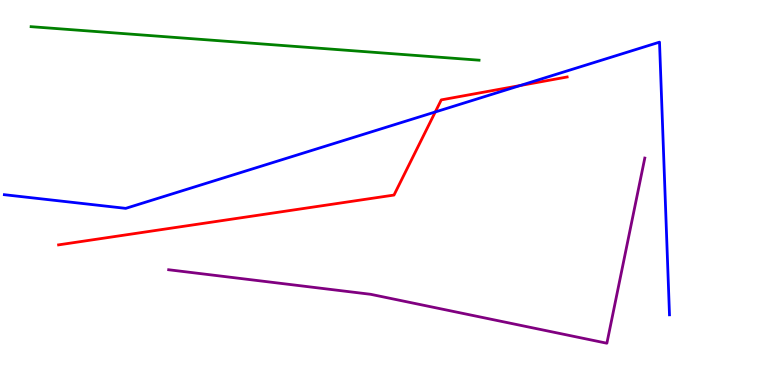[{'lines': ['blue', 'red'], 'intersections': [{'x': 5.62, 'y': 7.09}, {'x': 6.71, 'y': 7.78}]}, {'lines': ['green', 'red'], 'intersections': []}, {'lines': ['purple', 'red'], 'intersections': []}, {'lines': ['blue', 'green'], 'intersections': []}, {'lines': ['blue', 'purple'], 'intersections': []}, {'lines': ['green', 'purple'], 'intersections': []}]